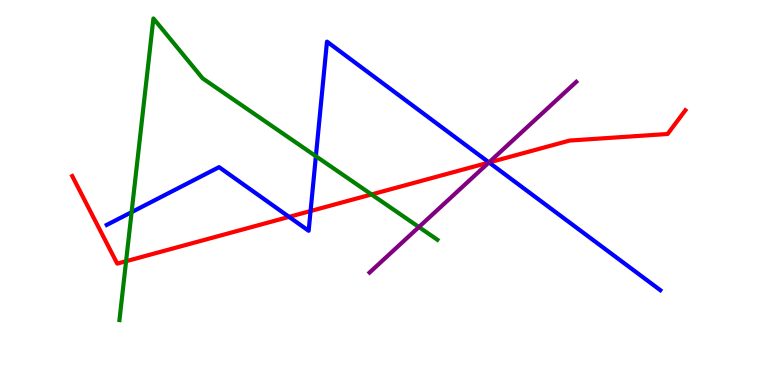[{'lines': ['blue', 'red'], 'intersections': [{'x': 3.73, 'y': 4.37}, {'x': 4.01, 'y': 4.52}, {'x': 6.31, 'y': 5.78}]}, {'lines': ['green', 'red'], 'intersections': [{'x': 1.63, 'y': 3.22}, {'x': 4.79, 'y': 4.95}]}, {'lines': ['purple', 'red'], 'intersections': [{'x': 6.31, 'y': 5.78}]}, {'lines': ['blue', 'green'], 'intersections': [{'x': 1.7, 'y': 4.49}, {'x': 4.08, 'y': 5.94}]}, {'lines': ['blue', 'purple'], 'intersections': [{'x': 6.31, 'y': 5.78}]}, {'lines': ['green', 'purple'], 'intersections': [{'x': 5.41, 'y': 4.1}]}]